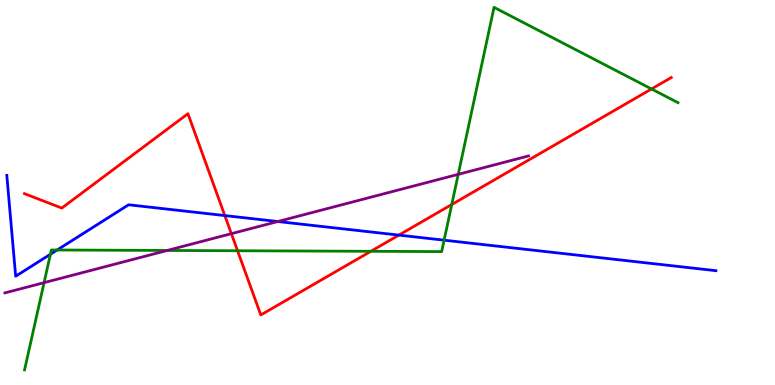[{'lines': ['blue', 'red'], 'intersections': [{'x': 2.9, 'y': 4.4}, {'x': 5.15, 'y': 3.89}]}, {'lines': ['green', 'red'], 'intersections': [{'x': 3.07, 'y': 3.49}, {'x': 4.79, 'y': 3.47}, {'x': 5.83, 'y': 4.69}, {'x': 8.41, 'y': 7.69}]}, {'lines': ['purple', 'red'], 'intersections': [{'x': 2.99, 'y': 3.93}]}, {'lines': ['blue', 'green'], 'intersections': [{'x': 0.651, 'y': 3.4}, {'x': 0.737, 'y': 3.51}, {'x': 5.73, 'y': 3.76}]}, {'lines': ['blue', 'purple'], 'intersections': [{'x': 3.58, 'y': 4.25}]}, {'lines': ['green', 'purple'], 'intersections': [{'x': 0.569, 'y': 2.66}, {'x': 2.16, 'y': 3.49}, {'x': 5.91, 'y': 5.47}]}]